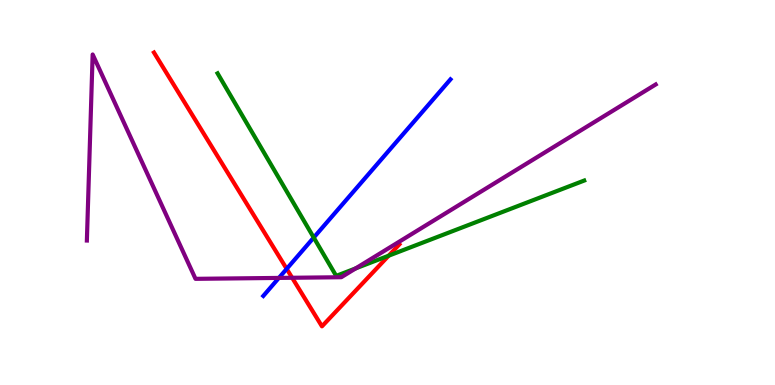[{'lines': ['blue', 'red'], 'intersections': [{'x': 3.7, 'y': 3.02}]}, {'lines': ['green', 'red'], 'intersections': [{'x': 5.01, 'y': 3.36}]}, {'lines': ['purple', 'red'], 'intersections': [{'x': 3.77, 'y': 2.79}]}, {'lines': ['blue', 'green'], 'intersections': [{'x': 4.05, 'y': 3.83}]}, {'lines': ['blue', 'purple'], 'intersections': [{'x': 3.6, 'y': 2.78}]}, {'lines': ['green', 'purple'], 'intersections': [{'x': 4.59, 'y': 3.03}]}]